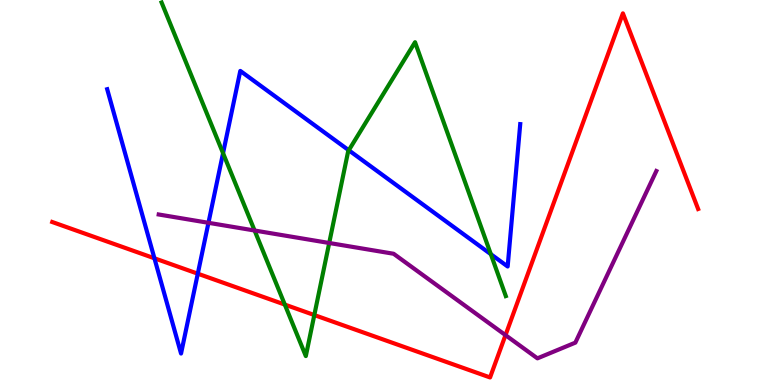[{'lines': ['blue', 'red'], 'intersections': [{'x': 1.99, 'y': 3.29}, {'x': 2.55, 'y': 2.89}]}, {'lines': ['green', 'red'], 'intersections': [{'x': 3.67, 'y': 2.09}, {'x': 4.06, 'y': 1.82}]}, {'lines': ['purple', 'red'], 'intersections': [{'x': 6.52, 'y': 1.3}]}, {'lines': ['blue', 'green'], 'intersections': [{'x': 2.88, 'y': 6.02}, {'x': 4.5, 'y': 6.1}, {'x': 6.33, 'y': 3.4}]}, {'lines': ['blue', 'purple'], 'intersections': [{'x': 2.69, 'y': 4.21}]}, {'lines': ['green', 'purple'], 'intersections': [{'x': 3.29, 'y': 4.01}, {'x': 4.25, 'y': 3.69}]}]